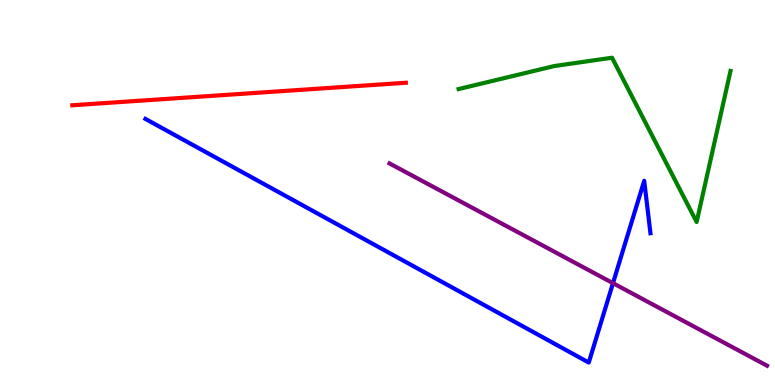[{'lines': ['blue', 'red'], 'intersections': []}, {'lines': ['green', 'red'], 'intersections': []}, {'lines': ['purple', 'red'], 'intersections': []}, {'lines': ['blue', 'green'], 'intersections': []}, {'lines': ['blue', 'purple'], 'intersections': [{'x': 7.91, 'y': 2.65}]}, {'lines': ['green', 'purple'], 'intersections': []}]